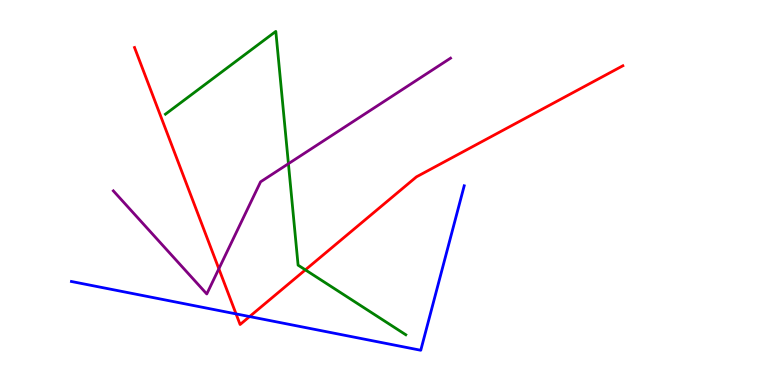[{'lines': ['blue', 'red'], 'intersections': [{'x': 3.05, 'y': 1.85}, {'x': 3.22, 'y': 1.78}]}, {'lines': ['green', 'red'], 'intersections': [{'x': 3.94, 'y': 2.99}]}, {'lines': ['purple', 'red'], 'intersections': [{'x': 2.82, 'y': 3.02}]}, {'lines': ['blue', 'green'], 'intersections': []}, {'lines': ['blue', 'purple'], 'intersections': []}, {'lines': ['green', 'purple'], 'intersections': [{'x': 3.72, 'y': 5.75}]}]